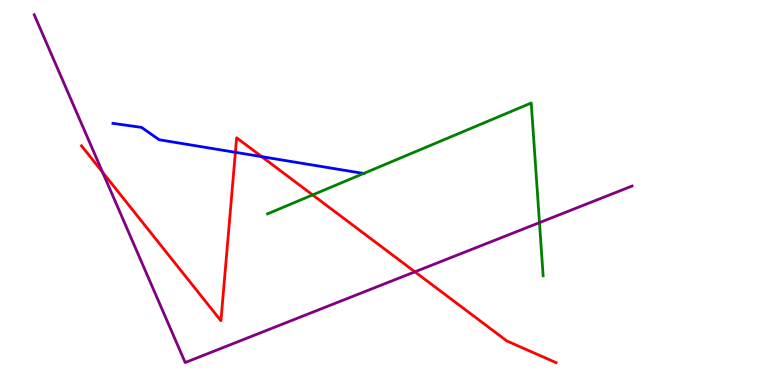[{'lines': ['blue', 'red'], 'intersections': [{'x': 3.04, 'y': 6.04}, {'x': 3.38, 'y': 5.93}]}, {'lines': ['green', 'red'], 'intersections': [{'x': 4.03, 'y': 4.94}]}, {'lines': ['purple', 'red'], 'intersections': [{'x': 1.32, 'y': 5.53}, {'x': 5.35, 'y': 2.94}]}, {'lines': ['blue', 'green'], 'intersections': [{'x': 4.69, 'y': 5.49}]}, {'lines': ['blue', 'purple'], 'intersections': []}, {'lines': ['green', 'purple'], 'intersections': [{'x': 6.96, 'y': 4.22}]}]